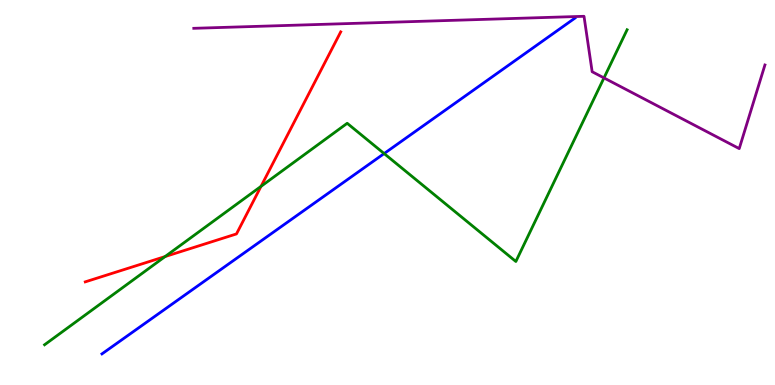[{'lines': ['blue', 'red'], 'intersections': []}, {'lines': ['green', 'red'], 'intersections': [{'x': 2.13, 'y': 3.34}, {'x': 3.37, 'y': 5.16}]}, {'lines': ['purple', 'red'], 'intersections': []}, {'lines': ['blue', 'green'], 'intersections': [{'x': 4.96, 'y': 6.01}]}, {'lines': ['blue', 'purple'], 'intersections': []}, {'lines': ['green', 'purple'], 'intersections': [{'x': 7.79, 'y': 7.98}]}]